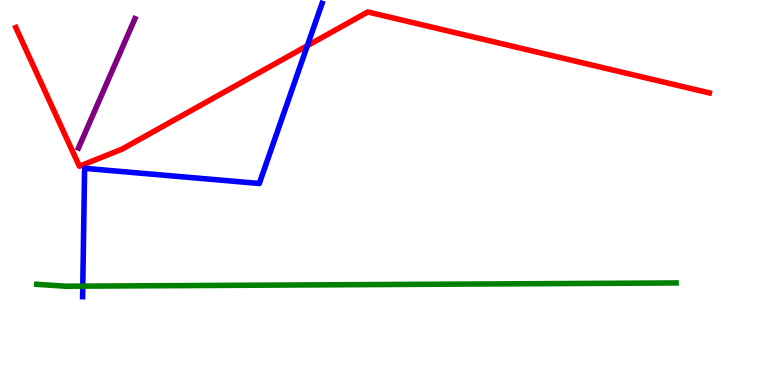[{'lines': ['blue', 'red'], 'intersections': [{'x': 3.97, 'y': 8.81}]}, {'lines': ['green', 'red'], 'intersections': []}, {'lines': ['purple', 'red'], 'intersections': []}, {'lines': ['blue', 'green'], 'intersections': [{'x': 1.07, 'y': 2.57}]}, {'lines': ['blue', 'purple'], 'intersections': []}, {'lines': ['green', 'purple'], 'intersections': []}]